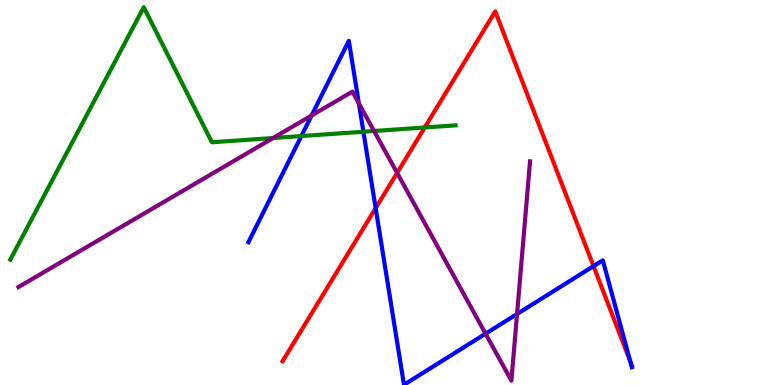[{'lines': ['blue', 'red'], 'intersections': [{'x': 4.85, 'y': 4.59}, {'x': 7.66, 'y': 3.09}, {'x': 8.13, 'y': 0.615}]}, {'lines': ['green', 'red'], 'intersections': [{'x': 5.48, 'y': 6.69}]}, {'lines': ['purple', 'red'], 'intersections': [{'x': 5.12, 'y': 5.51}]}, {'lines': ['blue', 'green'], 'intersections': [{'x': 3.89, 'y': 6.47}, {'x': 4.69, 'y': 6.58}]}, {'lines': ['blue', 'purple'], 'intersections': [{'x': 4.02, 'y': 7.0}, {'x': 4.63, 'y': 7.32}, {'x': 6.27, 'y': 1.33}, {'x': 6.67, 'y': 1.84}]}, {'lines': ['green', 'purple'], 'intersections': [{'x': 3.52, 'y': 6.41}, {'x': 4.83, 'y': 6.6}]}]